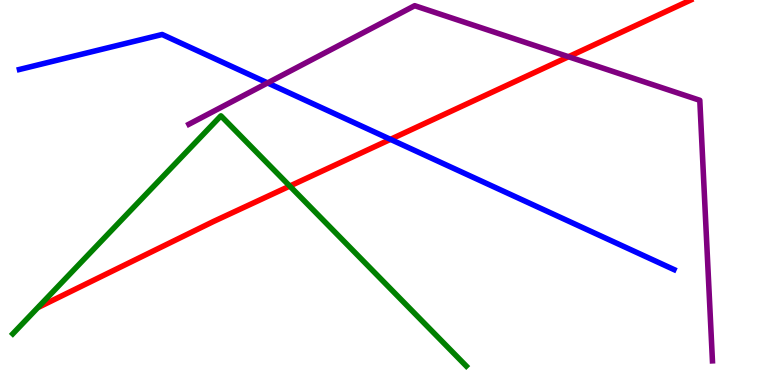[{'lines': ['blue', 'red'], 'intersections': [{'x': 5.04, 'y': 6.38}]}, {'lines': ['green', 'red'], 'intersections': [{'x': 3.74, 'y': 5.17}]}, {'lines': ['purple', 'red'], 'intersections': [{'x': 7.34, 'y': 8.53}]}, {'lines': ['blue', 'green'], 'intersections': []}, {'lines': ['blue', 'purple'], 'intersections': [{'x': 3.45, 'y': 7.85}]}, {'lines': ['green', 'purple'], 'intersections': []}]